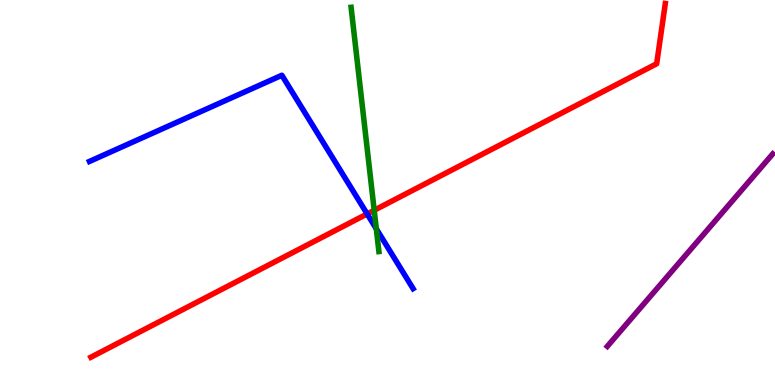[{'lines': ['blue', 'red'], 'intersections': [{'x': 4.74, 'y': 4.44}]}, {'lines': ['green', 'red'], 'intersections': [{'x': 4.83, 'y': 4.54}]}, {'lines': ['purple', 'red'], 'intersections': []}, {'lines': ['blue', 'green'], 'intersections': [{'x': 4.86, 'y': 4.06}]}, {'lines': ['blue', 'purple'], 'intersections': []}, {'lines': ['green', 'purple'], 'intersections': []}]